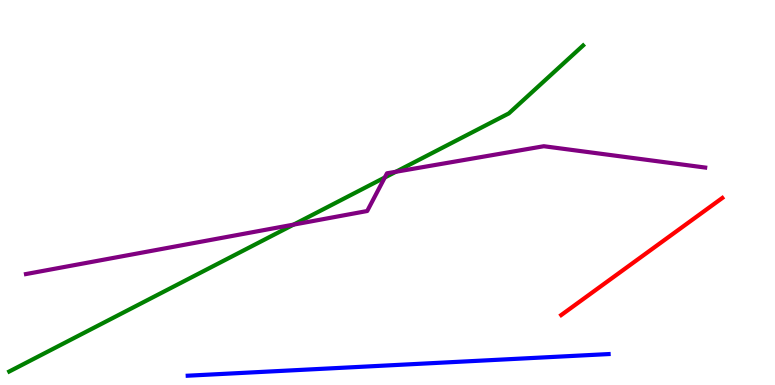[{'lines': ['blue', 'red'], 'intersections': []}, {'lines': ['green', 'red'], 'intersections': []}, {'lines': ['purple', 'red'], 'intersections': []}, {'lines': ['blue', 'green'], 'intersections': []}, {'lines': ['blue', 'purple'], 'intersections': []}, {'lines': ['green', 'purple'], 'intersections': [{'x': 3.79, 'y': 4.17}, {'x': 4.97, 'y': 5.39}, {'x': 5.11, 'y': 5.54}]}]